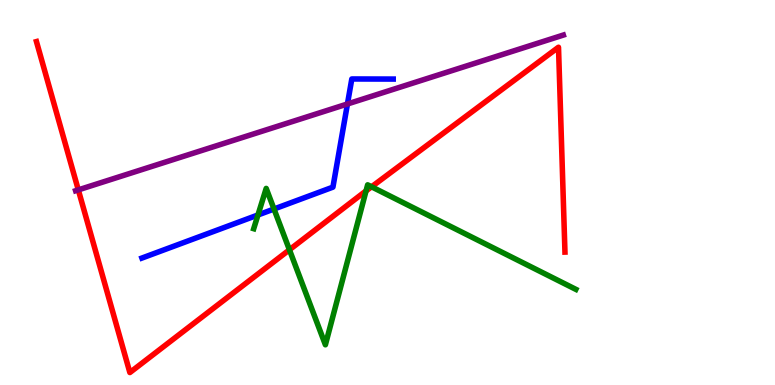[{'lines': ['blue', 'red'], 'intersections': []}, {'lines': ['green', 'red'], 'intersections': [{'x': 3.73, 'y': 3.51}, {'x': 4.72, 'y': 5.04}, {'x': 4.79, 'y': 5.15}]}, {'lines': ['purple', 'red'], 'intersections': [{'x': 1.01, 'y': 5.07}]}, {'lines': ['blue', 'green'], 'intersections': [{'x': 3.33, 'y': 4.42}, {'x': 3.54, 'y': 4.57}]}, {'lines': ['blue', 'purple'], 'intersections': [{'x': 4.48, 'y': 7.3}]}, {'lines': ['green', 'purple'], 'intersections': []}]